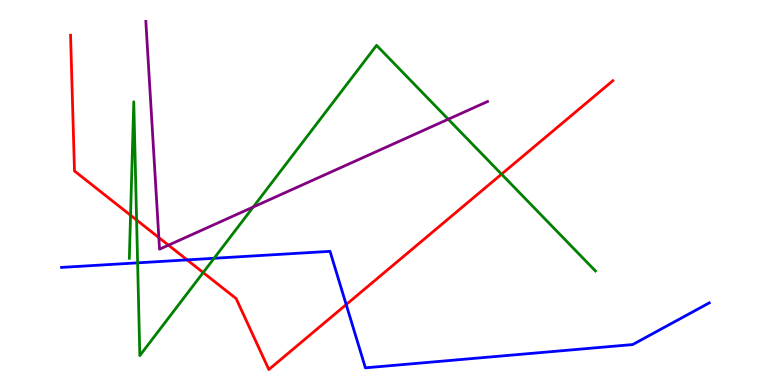[{'lines': ['blue', 'red'], 'intersections': [{'x': 2.41, 'y': 3.25}, {'x': 4.47, 'y': 2.09}]}, {'lines': ['green', 'red'], 'intersections': [{'x': 1.68, 'y': 4.41}, {'x': 1.76, 'y': 4.29}, {'x': 2.62, 'y': 2.92}, {'x': 6.47, 'y': 5.48}]}, {'lines': ['purple', 'red'], 'intersections': [{'x': 2.05, 'y': 3.83}, {'x': 2.17, 'y': 3.63}]}, {'lines': ['blue', 'green'], 'intersections': [{'x': 1.78, 'y': 3.17}, {'x': 2.76, 'y': 3.29}]}, {'lines': ['blue', 'purple'], 'intersections': []}, {'lines': ['green', 'purple'], 'intersections': [{'x': 3.27, 'y': 4.62}, {'x': 5.78, 'y': 6.9}]}]